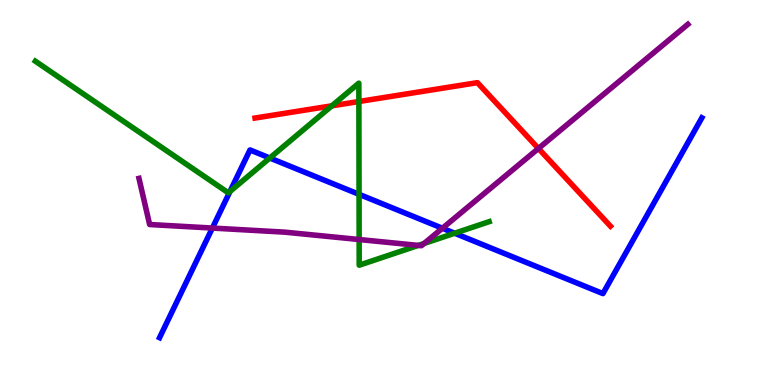[{'lines': ['blue', 'red'], 'intersections': []}, {'lines': ['green', 'red'], 'intersections': [{'x': 4.28, 'y': 7.25}, {'x': 4.63, 'y': 7.36}]}, {'lines': ['purple', 'red'], 'intersections': [{'x': 6.95, 'y': 6.14}]}, {'lines': ['blue', 'green'], 'intersections': [{'x': 2.97, 'y': 5.03}, {'x': 3.48, 'y': 5.9}, {'x': 4.63, 'y': 4.95}, {'x': 5.87, 'y': 3.94}]}, {'lines': ['blue', 'purple'], 'intersections': [{'x': 2.74, 'y': 4.08}, {'x': 5.71, 'y': 4.07}]}, {'lines': ['green', 'purple'], 'intersections': [{'x': 4.63, 'y': 3.78}, {'x': 5.4, 'y': 3.63}, {'x': 5.47, 'y': 3.68}]}]